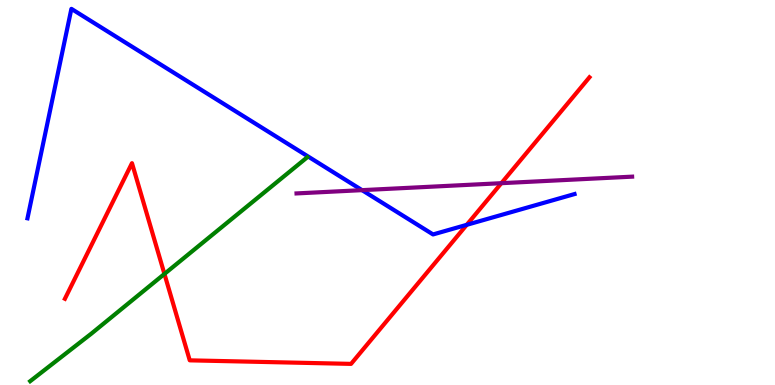[{'lines': ['blue', 'red'], 'intersections': [{'x': 6.02, 'y': 4.16}]}, {'lines': ['green', 'red'], 'intersections': [{'x': 2.12, 'y': 2.88}]}, {'lines': ['purple', 'red'], 'intersections': [{'x': 6.47, 'y': 5.24}]}, {'lines': ['blue', 'green'], 'intersections': []}, {'lines': ['blue', 'purple'], 'intersections': [{'x': 4.67, 'y': 5.06}]}, {'lines': ['green', 'purple'], 'intersections': []}]